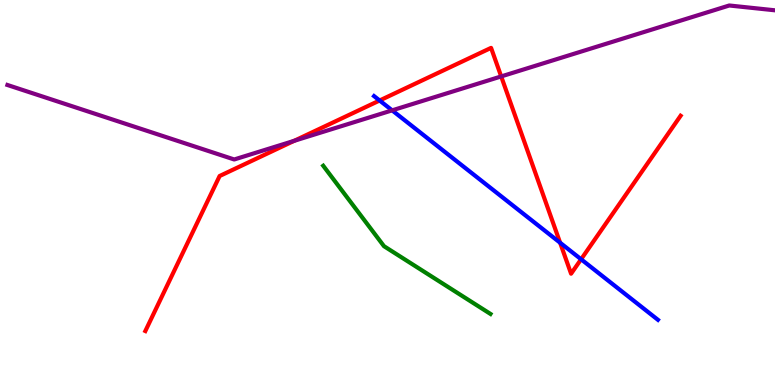[{'lines': ['blue', 'red'], 'intersections': [{'x': 4.9, 'y': 7.39}, {'x': 7.23, 'y': 3.7}, {'x': 7.5, 'y': 3.27}]}, {'lines': ['green', 'red'], 'intersections': []}, {'lines': ['purple', 'red'], 'intersections': [{'x': 3.8, 'y': 6.34}, {'x': 6.47, 'y': 8.01}]}, {'lines': ['blue', 'green'], 'intersections': []}, {'lines': ['blue', 'purple'], 'intersections': [{'x': 5.06, 'y': 7.13}]}, {'lines': ['green', 'purple'], 'intersections': []}]